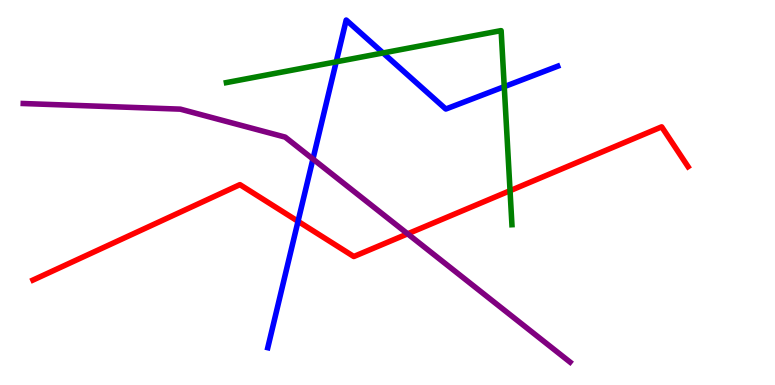[{'lines': ['blue', 'red'], 'intersections': [{'x': 3.85, 'y': 4.25}]}, {'lines': ['green', 'red'], 'intersections': [{'x': 6.58, 'y': 5.05}]}, {'lines': ['purple', 'red'], 'intersections': [{'x': 5.26, 'y': 3.93}]}, {'lines': ['blue', 'green'], 'intersections': [{'x': 4.34, 'y': 8.39}, {'x': 4.94, 'y': 8.62}, {'x': 6.51, 'y': 7.75}]}, {'lines': ['blue', 'purple'], 'intersections': [{'x': 4.04, 'y': 5.87}]}, {'lines': ['green', 'purple'], 'intersections': []}]